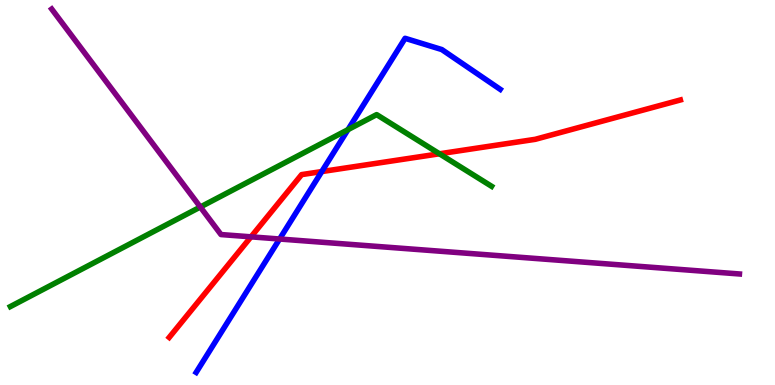[{'lines': ['blue', 'red'], 'intersections': [{'x': 4.15, 'y': 5.54}]}, {'lines': ['green', 'red'], 'intersections': [{'x': 5.67, 'y': 6.01}]}, {'lines': ['purple', 'red'], 'intersections': [{'x': 3.24, 'y': 3.85}]}, {'lines': ['blue', 'green'], 'intersections': [{'x': 4.49, 'y': 6.63}]}, {'lines': ['blue', 'purple'], 'intersections': [{'x': 3.61, 'y': 3.79}]}, {'lines': ['green', 'purple'], 'intersections': [{'x': 2.58, 'y': 4.62}]}]